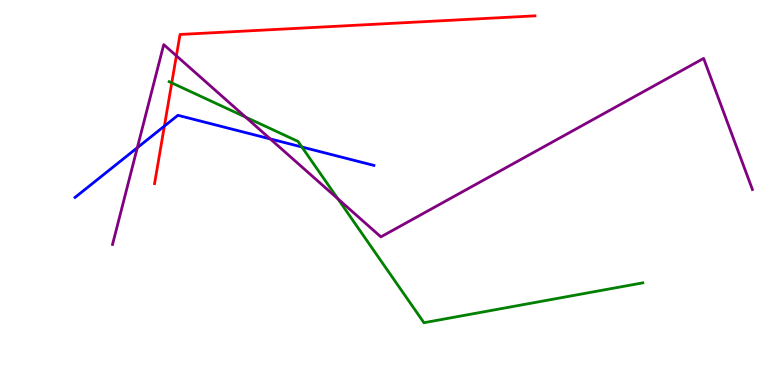[{'lines': ['blue', 'red'], 'intersections': [{'x': 2.12, 'y': 6.72}]}, {'lines': ['green', 'red'], 'intersections': [{'x': 2.22, 'y': 7.85}]}, {'lines': ['purple', 'red'], 'intersections': [{'x': 2.28, 'y': 8.55}]}, {'lines': ['blue', 'green'], 'intersections': [{'x': 3.9, 'y': 6.18}]}, {'lines': ['blue', 'purple'], 'intersections': [{'x': 1.77, 'y': 6.16}, {'x': 3.49, 'y': 6.39}]}, {'lines': ['green', 'purple'], 'intersections': [{'x': 3.17, 'y': 6.96}, {'x': 4.36, 'y': 4.84}]}]